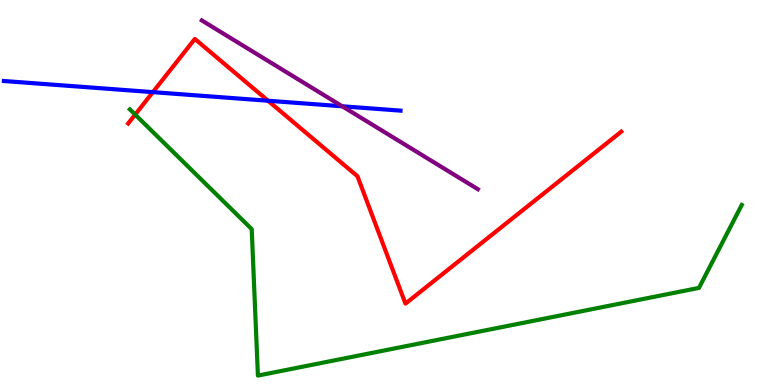[{'lines': ['blue', 'red'], 'intersections': [{'x': 1.97, 'y': 7.61}, {'x': 3.46, 'y': 7.38}]}, {'lines': ['green', 'red'], 'intersections': [{'x': 1.74, 'y': 7.02}]}, {'lines': ['purple', 'red'], 'intersections': []}, {'lines': ['blue', 'green'], 'intersections': []}, {'lines': ['blue', 'purple'], 'intersections': [{'x': 4.42, 'y': 7.24}]}, {'lines': ['green', 'purple'], 'intersections': []}]